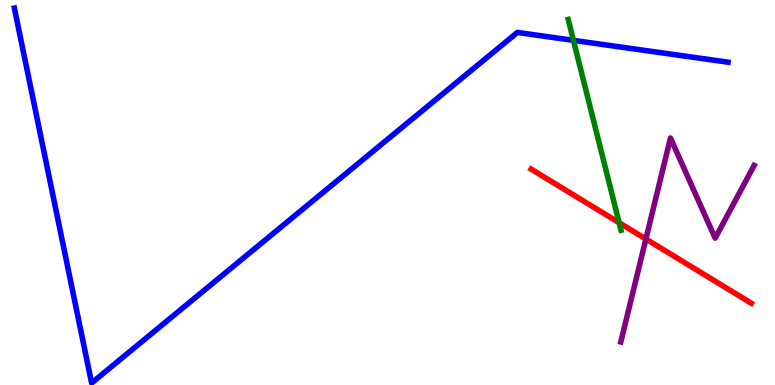[{'lines': ['blue', 'red'], 'intersections': []}, {'lines': ['green', 'red'], 'intersections': [{'x': 7.99, 'y': 4.21}]}, {'lines': ['purple', 'red'], 'intersections': [{'x': 8.33, 'y': 3.79}]}, {'lines': ['blue', 'green'], 'intersections': [{'x': 7.4, 'y': 8.95}]}, {'lines': ['blue', 'purple'], 'intersections': []}, {'lines': ['green', 'purple'], 'intersections': []}]